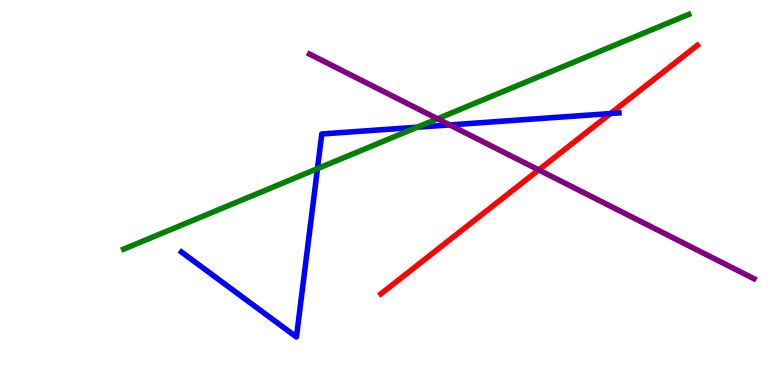[{'lines': ['blue', 'red'], 'intersections': [{'x': 7.88, 'y': 7.05}]}, {'lines': ['green', 'red'], 'intersections': []}, {'lines': ['purple', 'red'], 'intersections': [{'x': 6.95, 'y': 5.59}]}, {'lines': ['blue', 'green'], 'intersections': [{'x': 4.1, 'y': 5.62}, {'x': 5.38, 'y': 6.7}]}, {'lines': ['blue', 'purple'], 'intersections': [{'x': 5.8, 'y': 6.76}]}, {'lines': ['green', 'purple'], 'intersections': [{'x': 5.65, 'y': 6.91}]}]